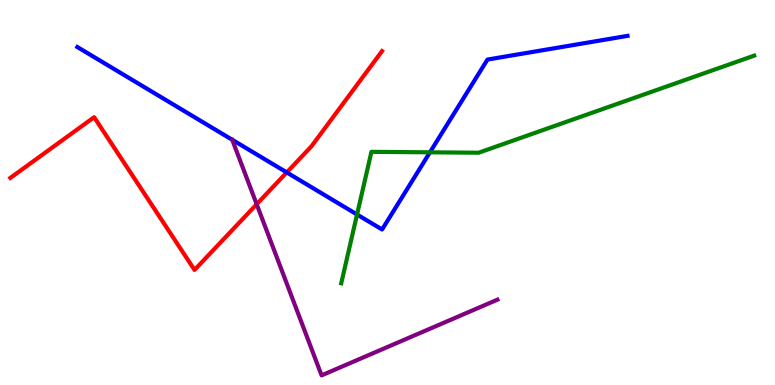[{'lines': ['blue', 'red'], 'intersections': [{'x': 3.7, 'y': 5.52}]}, {'lines': ['green', 'red'], 'intersections': []}, {'lines': ['purple', 'red'], 'intersections': [{'x': 3.31, 'y': 4.7}]}, {'lines': ['blue', 'green'], 'intersections': [{'x': 4.61, 'y': 4.43}, {'x': 5.55, 'y': 6.04}]}, {'lines': ['blue', 'purple'], 'intersections': []}, {'lines': ['green', 'purple'], 'intersections': []}]